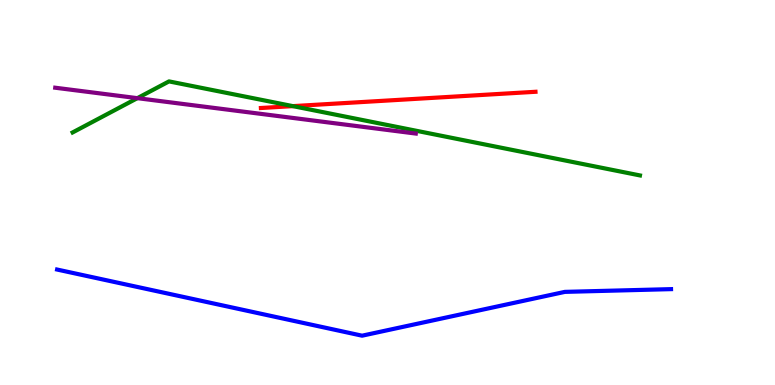[{'lines': ['blue', 'red'], 'intersections': []}, {'lines': ['green', 'red'], 'intersections': [{'x': 3.78, 'y': 7.24}]}, {'lines': ['purple', 'red'], 'intersections': []}, {'lines': ['blue', 'green'], 'intersections': []}, {'lines': ['blue', 'purple'], 'intersections': []}, {'lines': ['green', 'purple'], 'intersections': [{'x': 1.77, 'y': 7.45}]}]